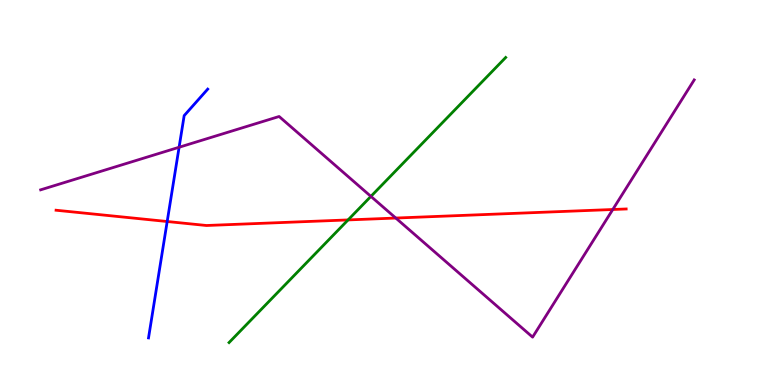[{'lines': ['blue', 'red'], 'intersections': [{'x': 2.16, 'y': 4.25}]}, {'lines': ['green', 'red'], 'intersections': [{'x': 4.49, 'y': 4.29}]}, {'lines': ['purple', 'red'], 'intersections': [{'x': 5.11, 'y': 4.34}, {'x': 7.91, 'y': 4.56}]}, {'lines': ['blue', 'green'], 'intersections': []}, {'lines': ['blue', 'purple'], 'intersections': [{'x': 2.31, 'y': 6.18}]}, {'lines': ['green', 'purple'], 'intersections': [{'x': 4.79, 'y': 4.9}]}]